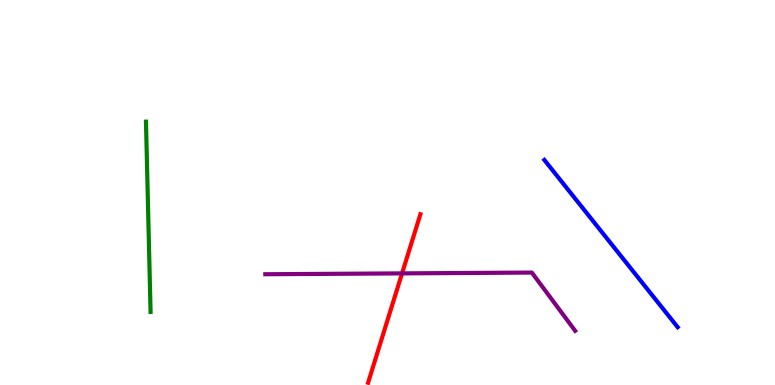[{'lines': ['blue', 'red'], 'intersections': []}, {'lines': ['green', 'red'], 'intersections': []}, {'lines': ['purple', 'red'], 'intersections': [{'x': 5.19, 'y': 2.9}]}, {'lines': ['blue', 'green'], 'intersections': []}, {'lines': ['blue', 'purple'], 'intersections': []}, {'lines': ['green', 'purple'], 'intersections': []}]